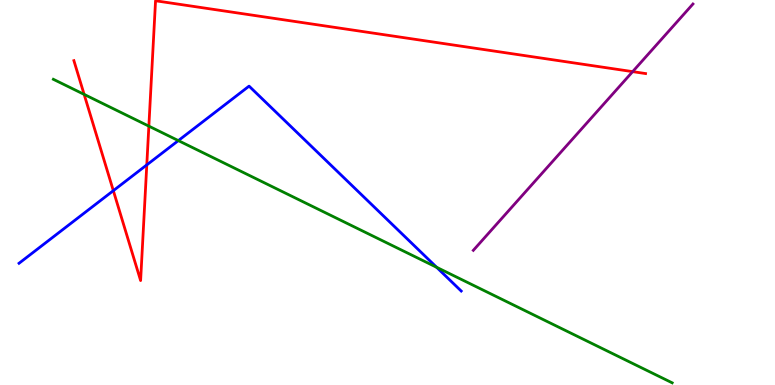[{'lines': ['blue', 'red'], 'intersections': [{'x': 1.46, 'y': 5.05}, {'x': 1.89, 'y': 5.72}]}, {'lines': ['green', 'red'], 'intersections': [{'x': 1.09, 'y': 7.55}, {'x': 1.92, 'y': 6.72}]}, {'lines': ['purple', 'red'], 'intersections': [{'x': 8.16, 'y': 8.14}]}, {'lines': ['blue', 'green'], 'intersections': [{'x': 2.3, 'y': 6.35}, {'x': 5.63, 'y': 3.06}]}, {'lines': ['blue', 'purple'], 'intersections': []}, {'lines': ['green', 'purple'], 'intersections': []}]